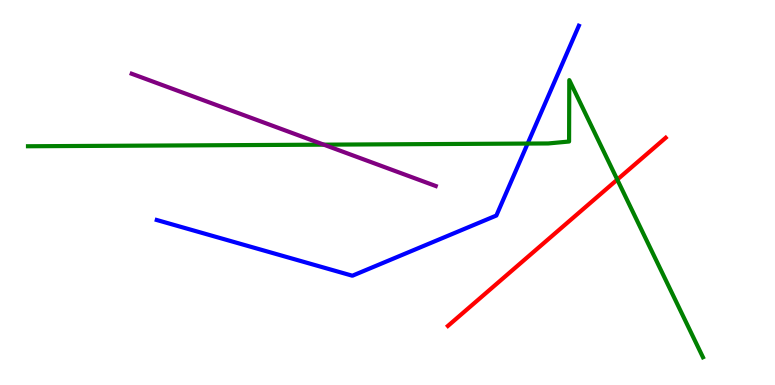[{'lines': ['blue', 'red'], 'intersections': []}, {'lines': ['green', 'red'], 'intersections': [{'x': 7.96, 'y': 5.33}]}, {'lines': ['purple', 'red'], 'intersections': []}, {'lines': ['blue', 'green'], 'intersections': [{'x': 6.81, 'y': 6.27}]}, {'lines': ['blue', 'purple'], 'intersections': []}, {'lines': ['green', 'purple'], 'intersections': [{'x': 4.18, 'y': 6.24}]}]